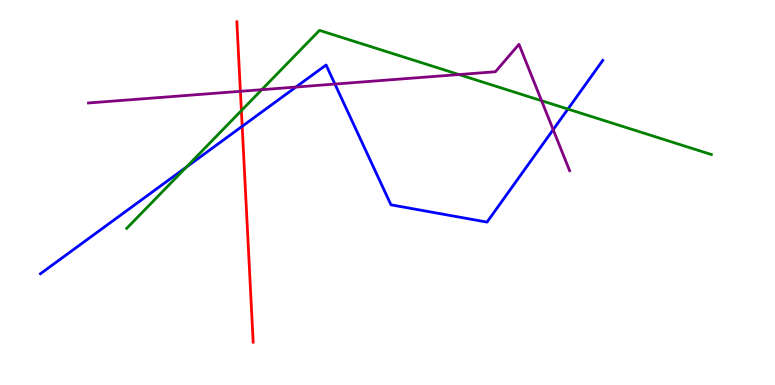[{'lines': ['blue', 'red'], 'intersections': [{'x': 3.12, 'y': 6.72}]}, {'lines': ['green', 'red'], 'intersections': [{'x': 3.11, 'y': 7.13}]}, {'lines': ['purple', 'red'], 'intersections': [{'x': 3.1, 'y': 7.63}]}, {'lines': ['blue', 'green'], 'intersections': [{'x': 2.4, 'y': 5.66}, {'x': 7.33, 'y': 7.17}]}, {'lines': ['blue', 'purple'], 'intersections': [{'x': 3.82, 'y': 7.74}, {'x': 4.32, 'y': 7.82}, {'x': 7.14, 'y': 6.63}]}, {'lines': ['green', 'purple'], 'intersections': [{'x': 3.38, 'y': 7.67}, {'x': 5.92, 'y': 8.06}, {'x': 6.99, 'y': 7.38}]}]